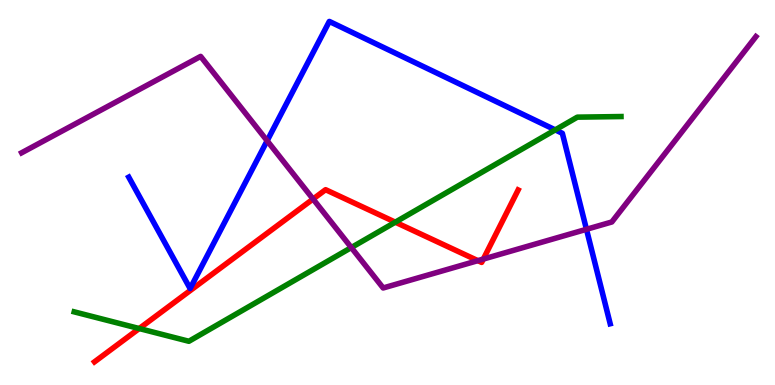[{'lines': ['blue', 'red'], 'intersections': []}, {'lines': ['green', 'red'], 'intersections': [{'x': 1.8, 'y': 1.47}, {'x': 5.1, 'y': 4.23}]}, {'lines': ['purple', 'red'], 'intersections': [{'x': 4.04, 'y': 4.83}, {'x': 6.17, 'y': 3.23}, {'x': 6.24, 'y': 3.27}]}, {'lines': ['blue', 'green'], 'intersections': [{'x': 7.16, 'y': 6.63}]}, {'lines': ['blue', 'purple'], 'intersections': [{'x': 3.45, 'y': 6.34}, {'x': 7.57, 'y': 4.04}]}, {'lines': ['green', 'purple'], 'intersections': [{'x': 4.53, 'y': 3.57}]}]